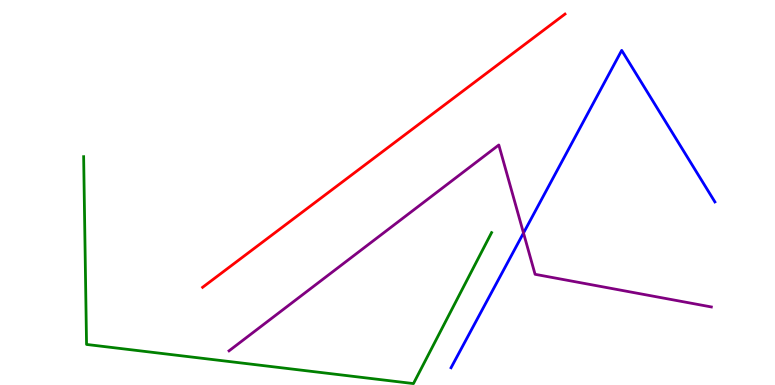[{'lines': ['blue', 'red'], 'intersections': []}, {'lines': ['green', 'red'], 'intersections': []}, {'lines': ['purple', 'red'], 'intersections': []}, {'lines': ['blue', 'green'], 'intersections': []}, {'lines': ['blue', 'purple'], 'intersections': [{'x': 6.75, 'y': 3.95}]}, {'lines': ['green', 'purple'], 'intersections': []}]